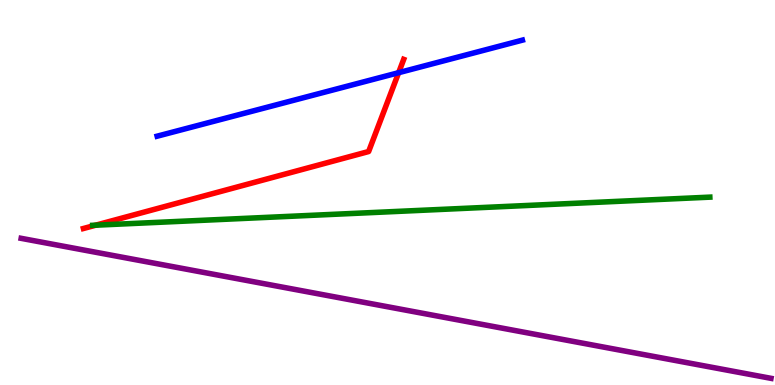[{'lines': ['blue', 'red'], 'intersections': [{'x': 5.14, 'y': 8.11}]}, {'lines': ['green', 'red'], 'intersections': [{'x': 1.23, 'y': 4.15}]}, {'lines': ['purple', 'red'], 'intersections': []}, {'lines': ['blue', 'green'], 'intersections': []}, {'lines': ['blue', 'purple'], 'intersections': []}, {'lines': ['green', 'purple'], 'intersections': []}]